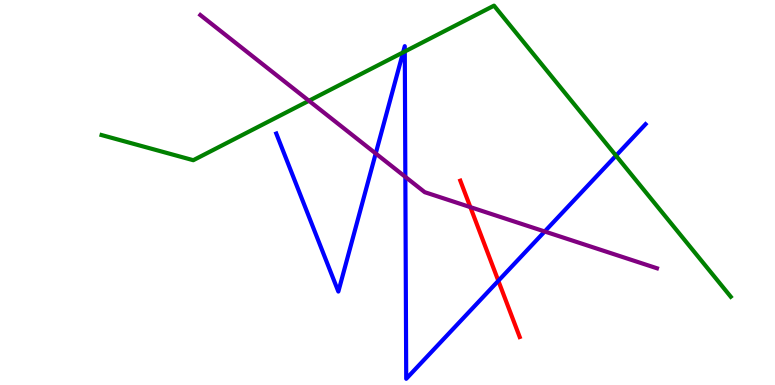[{'lines': ['blue', 'red'], 'intersections': [{'x': 6.43, 'y': 2.71}]}, {'lines': ['green', 'red'], 'intersections': []}, {'lines': ['purple', 'red'], 'intersections': [{'x': 6.07, 'y': 4.62}]}, {'lines': ['blue', 'green'], 'intersections': [{'x': 5.2, 'y': 8.64}, {'x': 5.22, 'y': 8.66}, {'x': 7.95, 'y': 5.96}]}, {'lines': ['blue', 'purple'], 'intersections': [{'x': 4.85, 'y': 6.01}, {'x': 5.23, 'y': 5.41}, {'x': 7.03, 'y': 3.99}]}, {'lines': ['green', 'purple'], 'intersections': [{'x': 3.99, 'y': 7.38}]}]